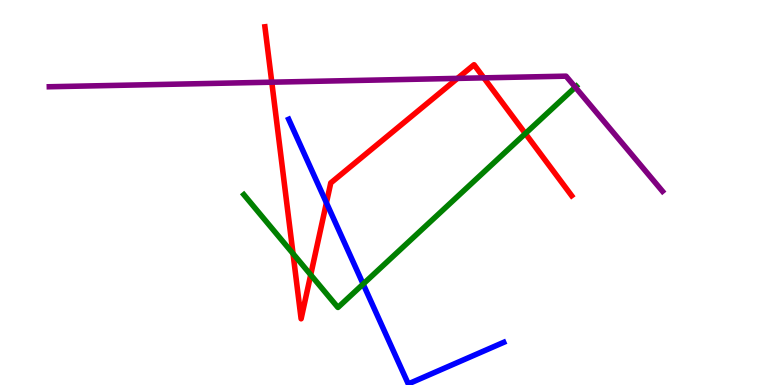[{'lines': ['blue', 'red'], 'intersections': [{'x': 4.21, 'y': 4.73}]}, {'lines': ['green', 'red'], 'intersections': [{'x': 3.78, 'y': 3.41}, {'x': 4.01, 'y': 2.86}, {'x': 6.78, 'y': 6.53}]}, {'lines': ['purple', 'red'], 'intersections': [{'x': 3.51, 'y': 7.87}, {'x': 5.9, 'y': 7.96}, {'x': 6.24, 'y': 7.98}]}, {'lines': ['blue', 'green'], 'intersections': [{'x': 4.69, 'y': 2.62}]}, {'lines': ['blue', 'purple'], 'intersections': []}, {'lines': ['green', 'purple'], 'intersections': [{'x': 7.42, 'y': 7.74}]}]